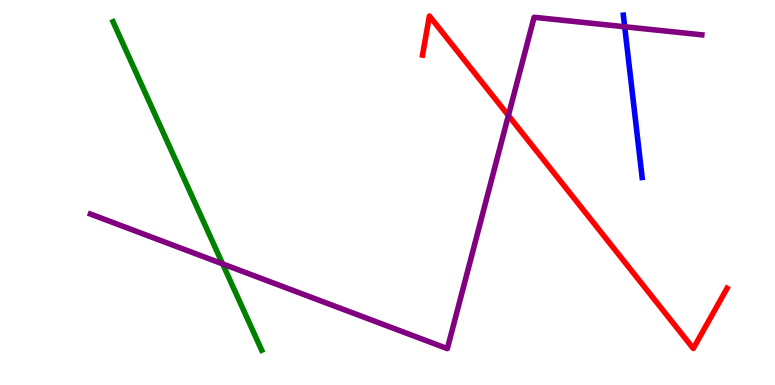[{'lines': ['blue', 'red'], 'intersections': []}, {'lines': ['green', 'red'], 'intersections': []}, {'lines': ['purple', 'red'], 'intersections': [{'x': 6.56, 'y': 7.0}]}, {'lines': ['blue', 'green'], 'intersections': []}, {'lines': ['blue', 'purple'], 'intersections': [{'x': 8.06, 'y': 9.31}]}, {'lines': ['green', 'purple'], 'intersections': [{'x': 2.87, 'y': 3.15}]}]